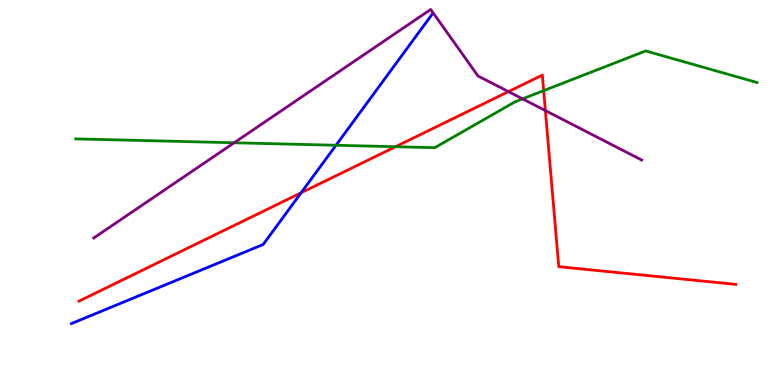[{'lines': ['blue', 'red'], 'intersections': [{'x': 3.89, 'y': 4.99}]}, {'lines': ['green', 'red'], 'intersections': [{'x': 5.1, 'y': 6.19}, {'x': 7.02, 'y': 7.65}]}, {'lines': ['purple', 'red'], 'intersections': [{'x': 6.56, 'y': 7.62}, {'x': 7.04, 'y': 7.13}]}, {'lines': ['blue', 'green'], 'intersections': [{'x': 4.34, 'y': 6.23}]}, {'lines': ['blue', 'purple'], 'intersections': []}, {'lines': ['green', 'purple'], 'intersections': [{'x': 3.02, 'y': 6.29}, {'x': 6.74, 'y': 7.43}]}]